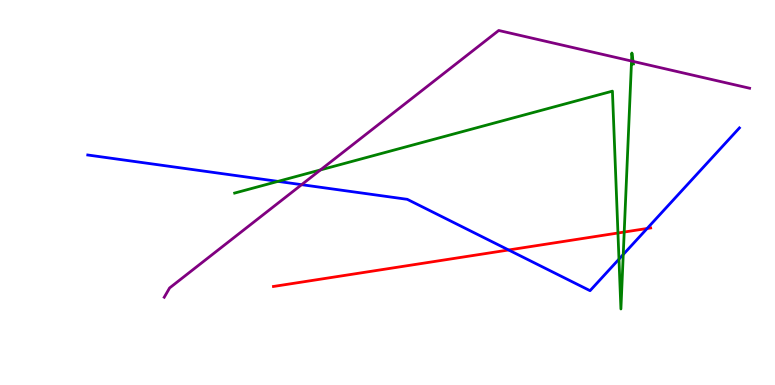[{'lines': ['blue', 'red'], 'intersections': [{'x': 6.56, 'y': 3.51}, {'x': 8.35, 'y': 4.07}]}, {'lines': ['green', 'red'], 'intersections': [{'x': 7.97, 'y': 3.95}, {'x': 8.05, 'y': 3.97}]}, {'lines': ['purple', 'red'], 'intersections': []}, {'lines': ['blue', 'green'], 'intersections': [{'x': 3.59, 'y': 5.29}, {'x': 7.99, 'y': 3.27}, {'x': 8.04, 'y': 3.39}]}, {'lines': ['blue', 'purple'], 'intersections': [{'x': 3.89, 'y': 5.2}]}, {'lines': ['green', 'purple'], 'intersections': [{'x': 4.14, 'y': 5.59}, {'x': 8.15, 'y': 8.41}, {'x': 8.17, 'y': 8.41}]}]